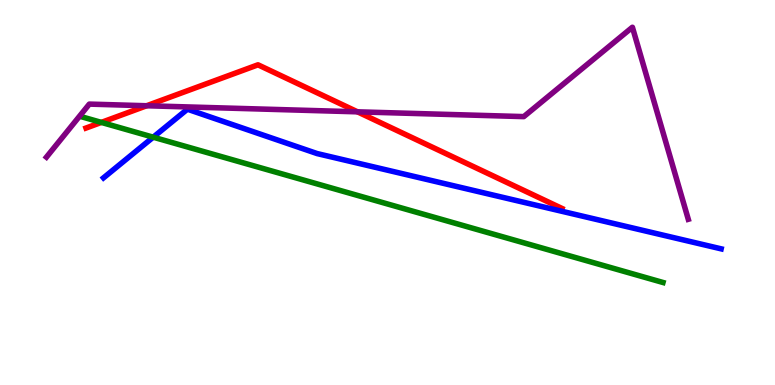[{'lines': ['blue', 'red'], 'intersections': []}, {'lines': ['green', 'red'], 'intersections': [{'x': 1.31, 'y': 6.82}]}, {'lines': ['purple', 'red'], 'intersections': [{'x': 1.89, 'y': 7.25}, {'x': 4.61, 'y': 7.1}]}, {'lines': ['blue', 'green'], 'intersections': [{'x': 1.98, 'y': 6.44}]}, {'lines': ['blue', 'purple'], 'intersections': []}, {'lines': ['green', 'purple'], 'intersections': []}]